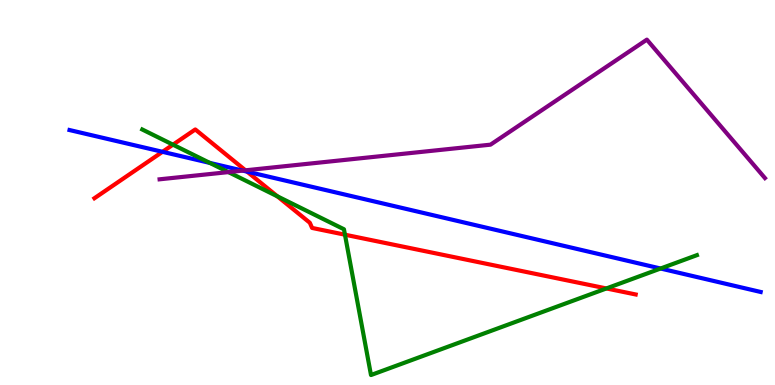[{'lines': ['blue', 'red'], 'intersections': [{'x': 2.1, 'y': 6.06}, {'x': 3.19, 'y': 5.54}]}, {'lines': ['green', 'red'], 'intersections': [{'x': 2.23, 'y': 6.24}, {'x': 3.58, 'y': 4.9}, {'x': 4.45, 'y': 3.9}, {'x': 7.82, 'y': 2.51}]}, {'lines': ['purple', 'red'], 'intersections': [{'x': 3.17, 'y': 5.58}]}, {'lines': ['blue', 'green'], 'intersections': [{'x': 2.71, 'y': 5.77}, {'x': 8.52, 'y': 3.03}]}, {'lines': ['blue', 'purple'], 'intersections': [{'x': 3.13, 'y': 5.57}]}, {'lines': ['green', 'purple'], 'intersections': [{'x': 2.95, 'y': 5.53}]}]